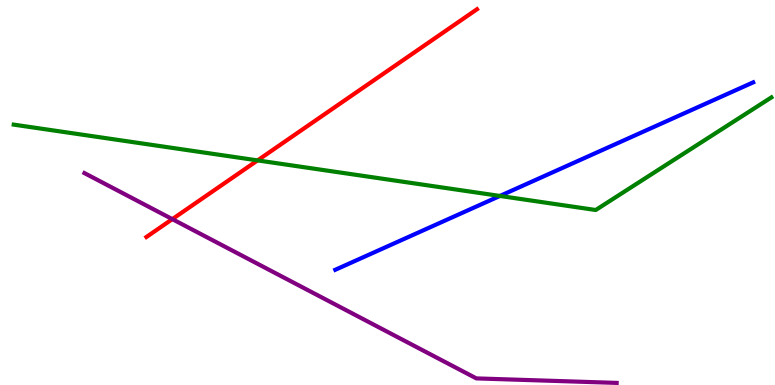[{'lines': ['blue', 'red'], 'intersections': []}, {'lines': ['green', 'red'], 'intersections': [{'x': 3.32, 'y': 5.83}]}, {'lines': ['purple', 'red'], 'intersections': [{'x': 2.22, 'y': 4.31}]}, {'lines': ['blue', 'green'], 'intersections': [{'x': 6.45, 'y': 4.91}]}, {'lines': ['blue', 'purple'], 'intersections': []}, {'lines': ['green', 'purple'], 'intersections': []}]